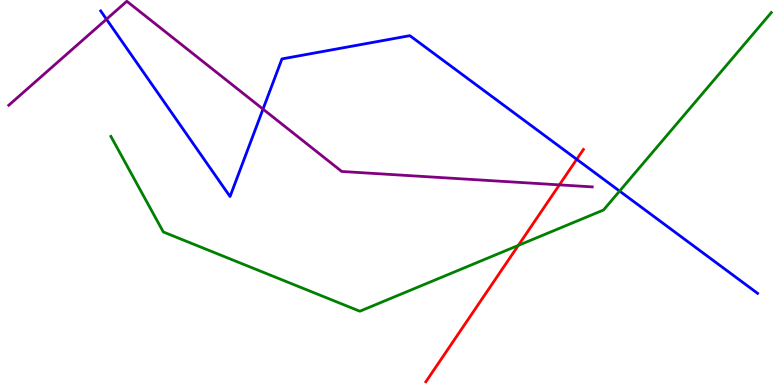[{'lines': ['blue', 'red'], 'intersections': [{'x': 7.44, 'y': 5.86}]}, {'lines': ['green', 'red'], 'intersections': [{'x': 6.69, 'y': 3.63}]}, {'lines': ['purple', 'red'], 'intersections': [{'x': 7.22, 'y': 5.2}]}, {'lines': ['blue', 'green'], 'intersections': [{'x': 7.99, 'y': 5.04}]}, {'lines': ['blue', 'purple'], 'intersections': [{'x': 1.37, 'y': 9.5}, {'x': 3.39, 'y': 7.17}]}, {'lines': ['green', 'purple'], 'intersections': []}]